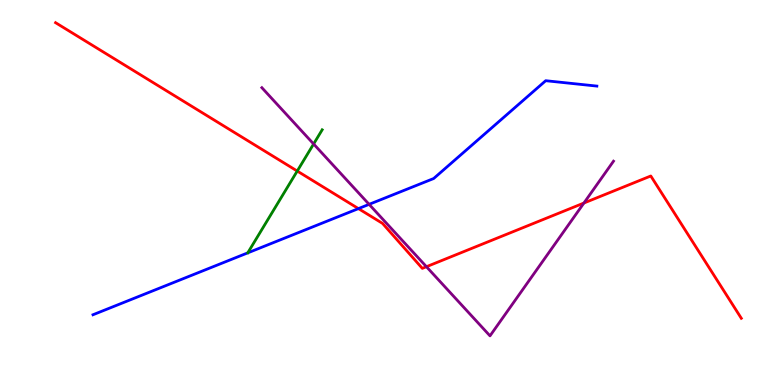[{'lines': ['blue', 'red'], 'intersections': [{'x': 4.62, 'y': 4.58}]}, {'lines': ['green', 'red'], 'intersections': [{'x': 3.84, 'y': 5.56}]}, {'lines': ['purple', 'red'], 'intersections': [{'x': 5.5, 'y': 3.07}, {'x': 7.53, 'y': 4.73}]}, {'lines': ['blue', 'green'], 'intersections': []}, {'lines': ['blue', 'purple'], 'intersections': [{'x': 4.76, 'y': 4.69}]}, {'lines': ['green', 'purple'], 'intersections': [{'x': 4.05, 'y': 6.26}]}]